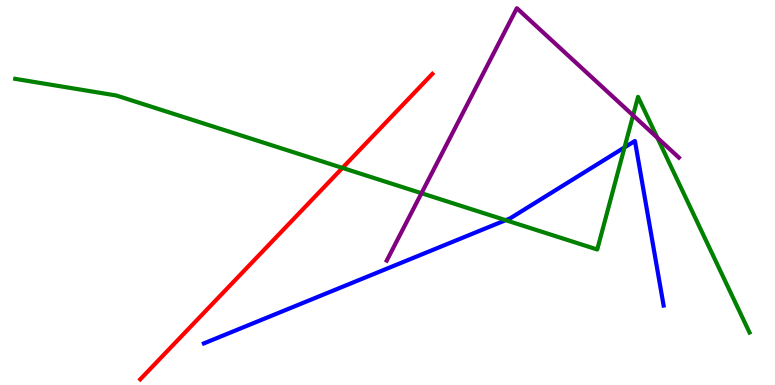[{'lines': ['blue', 'red'], 'intersections': []}, {'lines': ['green', 'red'], 'intersections': [{'x': 4.42, 'y': 5.64}]}, {'lines': ['purple', 'red'], 'intersections': []}, {'lines': ['blue', 'green'], 'intersections': [{'x': 6.52, 'y': 4.28}, {'x': 8.06, 'y': 6.17}]}, {'lines': ['blue', 'purple'], 'intersections': []}, {'lines': ['green', 'purple'], 'intersections': [{'x': 5.44, 'y': 4.98}, {'x': 8.17, 'y': 7.0}, {'x': 8.48, 'y': 6.42}]}]